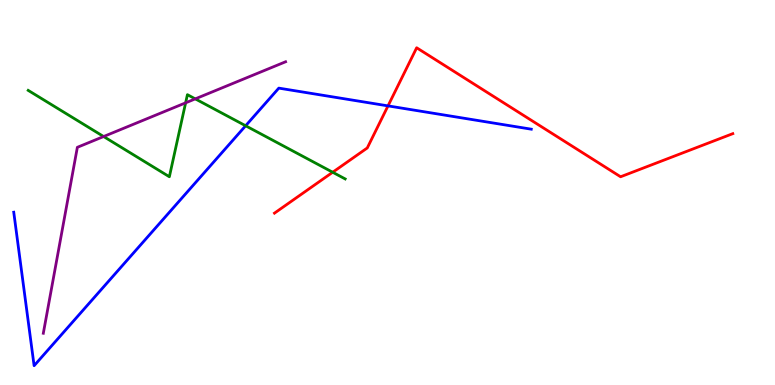[{'lines': ['blue', 'red'], 'intersections': [{'x': 5.01, 'y': 7.25}]}, {'lines': ['green', 'red'], 'intersections': [{'x': 4.29, 'y': 5.53}]}, {'lines': ['purple', 'red'], 'intersections': []}, {'lines': ['blue', 'green'], 'intersections': [{'x': 3.17, 'y': 6.73}]}, {'lines': ['blue', 'purple'], 'intersections': []}, {'lines': ['green', 'purple'], 'intersections': [{'x': 1.34, 'y': 6.45}, {'x': 2.4, 'y': 7.33}, {'x': 2.52, 'y': 7.43}]}]